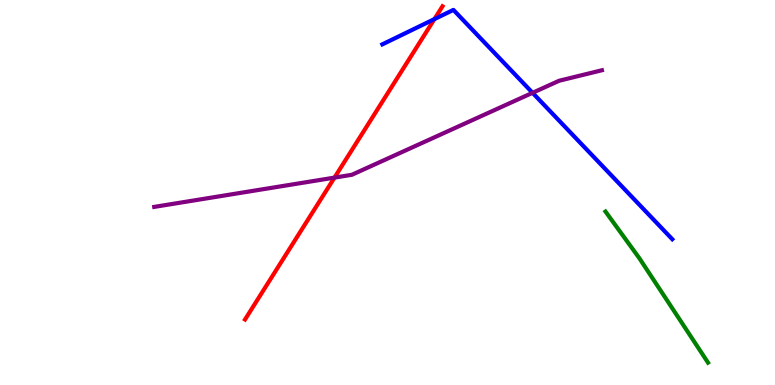[{'lines': ['blue', 'red'], 'intersections': [{'x': 5.61, 'y': 9.5}]}, {'lines': ['green', 'red'], 'intersections': []}, {'lines': ['purple', 'red'], 'intersections': [{'x': 4.32, 'y': 5.39}]}, {'lines': ['blue', 'green'], 'intersections': []}, {'lines': ['blue', 'purple'], 'intersections': [{'x': 6.87, 'y': 7.59}]}, {'lines': ['green', 'purple'], 'intersections': []}]